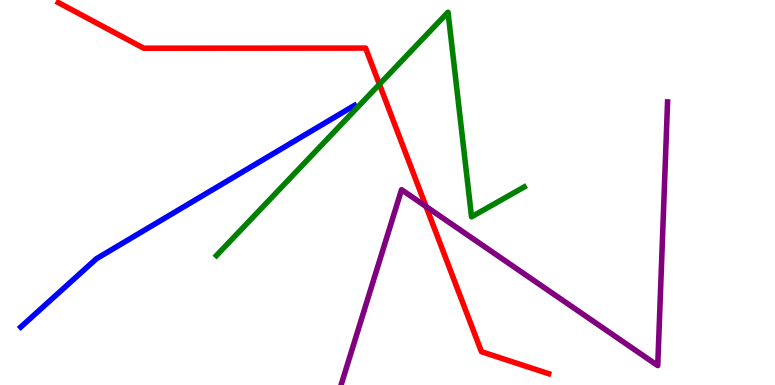[{'lines': ['blue', 'red'], 'intersections': []}, {'lines': ['green', 'red'], 'intersections': [{'x': 4.9, 'y': 7.81}]}, {'lines': ['purple', 'red'], 'intersections': [{'x': 5.5, 'y': 4.64}]}, {'lines': ['blue', 'green'], 'intersections': []}, {'lines': ['blue', 'purple'], 'intersections': []}, {'lines': ['green', 'purple'], 'intersections': []}]